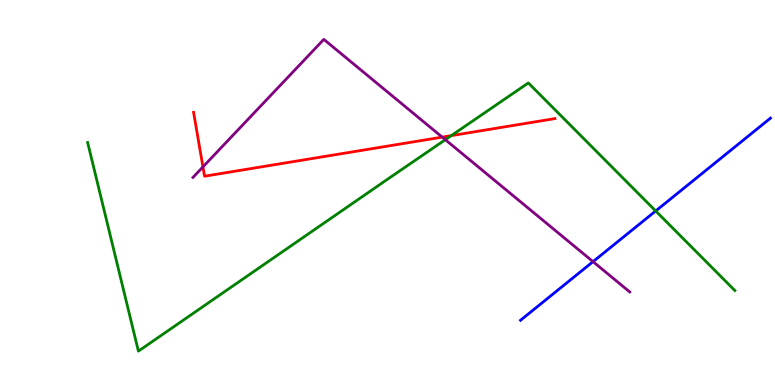[{'lines': ['blue', 'red'], 'intersections': []}, {'lines': ['green', 'red'], 'intersections': [{'x': 5.82, 'y': 6.48}]}, {'lines': ['purple', 'red'], 'intersections': [{'x': 2.62, 'y': 5.67}, {'x': 5.71, 'y': 6.44}]}, {'lines': ['blue', 'green'], 'intersections': [{'x': 8.46, 'y': 4.52}]}, {'lines': ['blue', 'purple'], 'intersections': [{'x': 7.65, 'y': 3.2}]}, {'lines': ['green', 'purple'], 'intersections': [{'x': 5.75, 'y': 6.37}]}]